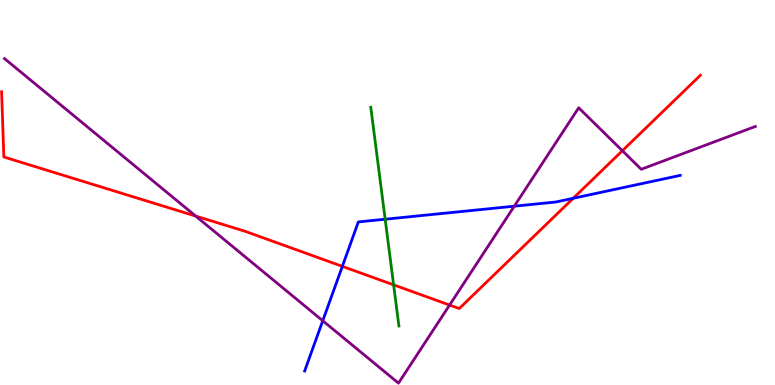[{'lines': ['blue', 'red'], 'intersections': [{'x': 4.42, 'y': 3.08}, {'x': 7.4, 'y': 4.85}]}, {'lines': ['green', 'red'], 'intersections': [{'x': 5.08, 'y': 2.6}]}, {'lines': ['purple', 'red'], 'intersections': [{'x': 2.52, 'y': 4.39}, {'x': 5.8, 'y': 2.08}, {'x': 8.03, 'y': 6.08}]}, {'lines': ['blue', 'green'], 'intersections': [{'x': 4.97, 'y': 4.31}]}, {'lines': ['blue', 'purple'], 'intersections': [{'x': 4.16, 'y': 1.67}, {'x': 6.64, 'y': 4.64}]}, {'lines': ['green', 'purple'], 'intersections': []}]